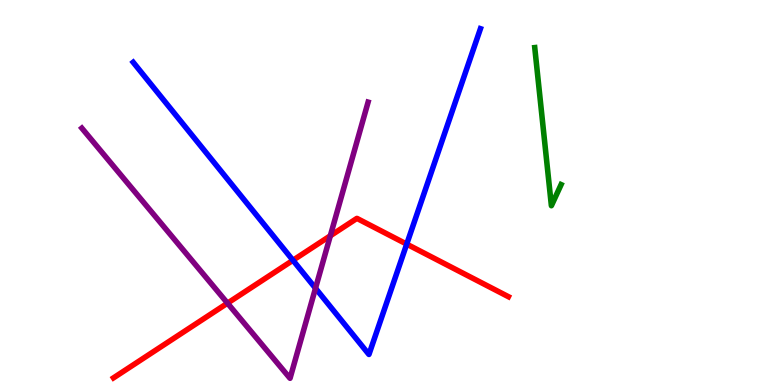[{'lines': ['blue', 'red'], 'intersections': [{'x': 3.78, 'y': 3.24}, {'x': 5.25, 'y': 3.66}]}, {'lines': ['green', 'red'], 'intersections': []}, {'lines': ['purple', 'red'], 'intersections': [{'x': 2.94, 'y': 2.13}, {'x': 4.26, 'y': 3.88}]}, {'lines': ['blue', 'green'], 'intersections': []}, {'lines': ['blue', 'purple'], 'intersections': [{'x': 4.07, 'y': 2.51}]}, {'lines': ['green', 'purple'], 'intersections': []}]